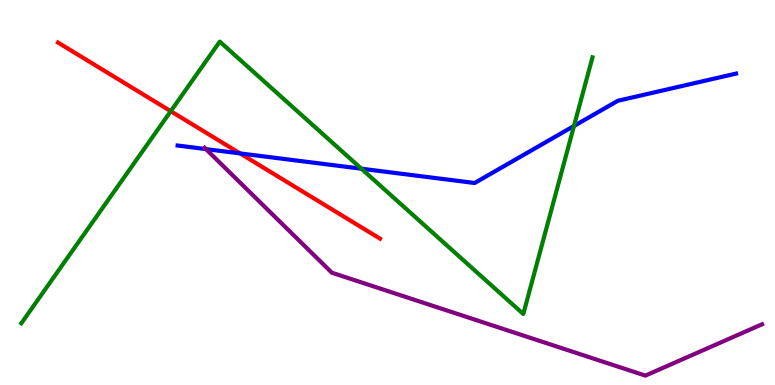[{'lines': ['blue', 'red'], 'intersections': [{'x': 3.1, 'y': 6.02}]}, {'lines': ['green', 'red'], 'intersections': [{'x': 2.2, 'y': 7.11}]}, {'lines': ['purple', 'red'], 'intersections': []}, {'lines': ['blue', 'green'], 'intersections': [{'x': 4.66, 'y': 5.62}, {'x': 7.41, 'y': 6.73}]}, {'lines': ['blue', 'purple'], 'intersections': [{'x': 2.66, 'y': 6.13}]}, {'lines': ['green', 'purple'], 'intersections': []}]